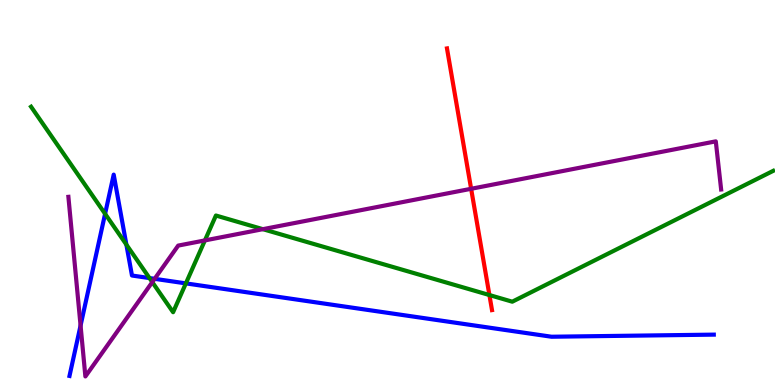[{'lines': ['blue', 'red'], 'intersections': []}, {'lines': ['green', 'red'], 'intersections': [{'x': 6.32, 'y': 2.34}]}, {'lines': ['purple', 'red'], 'intersections': [{'x': 6.08, 'y': 5.1}]}, {'lines': ['blue', 'green'], 'intersections': [{'x': 1.36, 'y': 4.45}, {'x': 1.63, 'y': 3.65}, {'x': 1.93, 'y': 2.78}, {'x': 2.4, 'y': 2.64}]}, {'lines': ['blue', 'purple'], 'intersections': [{'x': 1.04, 'y': 1.54}, {'x': 2.0, 'y': 2.76}]}, {'lines': ['green', 'purple'], 'intersections': [{'x': 1.97, 'y': 2.67}, {'x': 2.64, 'y': 3.76}, {'x': 3.39, 'y': 4.05}]}]